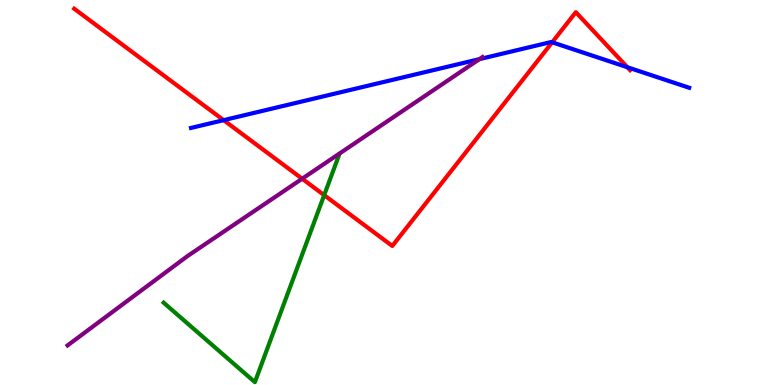[{'lines': ['blue', 'red'], 'intersections': [{'x': 2.89, 'y': 6.88}, {'x': 7.13, 'y': 8.9}, {'x': 8.1, 'y': 8.25}]}, {'lines': ['green', 'red'], 'intersections': [{'x': 4.18, 'y': 4.93}]}, {'lines': ['purple', 'red'], 'intersections': [{'x': 3.9, 'y': 5.36}]}, {'lines': ['blue', 'green'], 'intersections': []}, {'lines': ['blue', 'purple'], 'intersections': [{'x': 6.19, 'y': 8.46}]}, {'lines': ['green', 'purple'], 'intersections': []}]